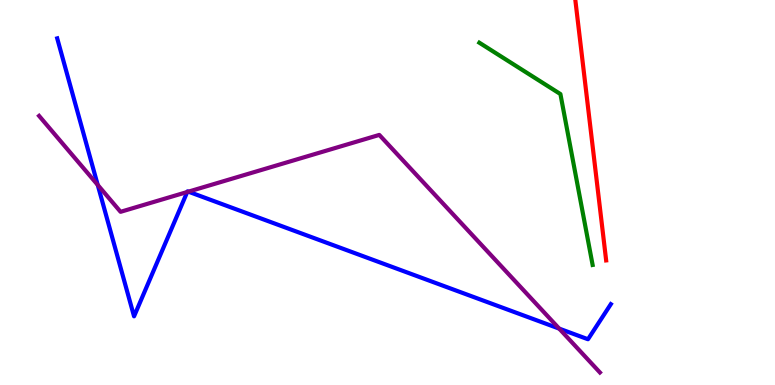[{'lines': ['blue', 'red'], 'intersections': []}, {'lines': ['green', 'red'], 'intersections': []}, {'lines': ['purple', 'red'], 'intersections': []}, {'lines': ['blue', 'green'], 'intersections': []}, {'lines': ['blue', 'purple'], 'intersections': [{'x': 1.26, 'y': 5.2}, {'x': 2.42, 'y': 5.01}, {'x': 2.43, 'y': 5.02}, {'x': 7.22, 'y': 1.46}]}, {'lines': ['green', 'purple'], 'intersections': []}]